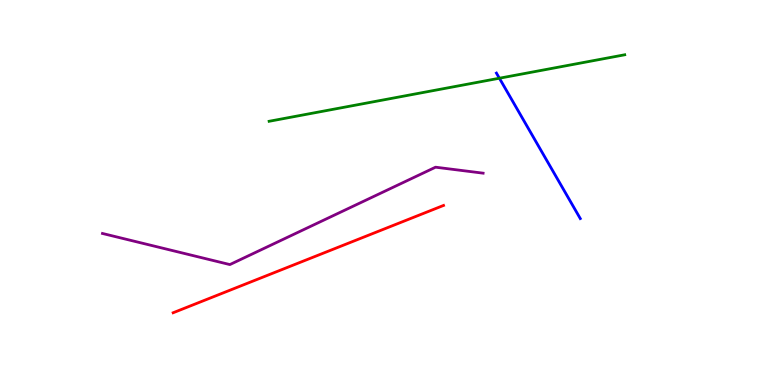[{'lines': ['blue', 'red'], 'intersections': []}, {'lines': ['green', 'red'], 'intersections': []}, {'lines': ['purple', 'red'], 'intersections': []}, {'lines': ['blue', 'green'], 'intersections': [{'x': 6.44, 'y': 7.97}]}, {'lines': ['blue', 'purple'], 'intersections': []}, {'lines': ['green', 'purple'], 'intersections': []}]